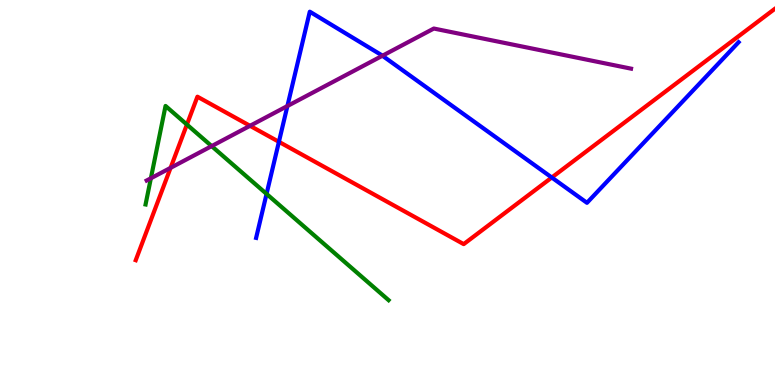[{'lines': ['blue', 'red'], 'intersections': [{'x': 3.6, 'y': 6.32}, {'x': 7.12, 'y': 5.39}]}, {'lines': ['green', 'red'], 'intersections': [{'x': 2.41, 'y': 6.76}]}, {'lines': ['purple', 'red'], 'intersections': [{'x': 2.2, 'y': 5.64}, {'x': 3.23, 'y': 6.73}]}, {'lines': ['blue', 'green'], 'intersections': [{'x': 3.44, 'y': 4.96}]}, {'lines': ['blue', 'purple'], 'intersections': [{'x': 3.71, 'y': 7.25}, {'x': 4.93, 'y': 8.55}]}, {'lines': ['green', 'purple'], 'intersections': [{'x': 1.95, 'y': 5.37}, {'x': 2.73, 'y': 6.2}]}]